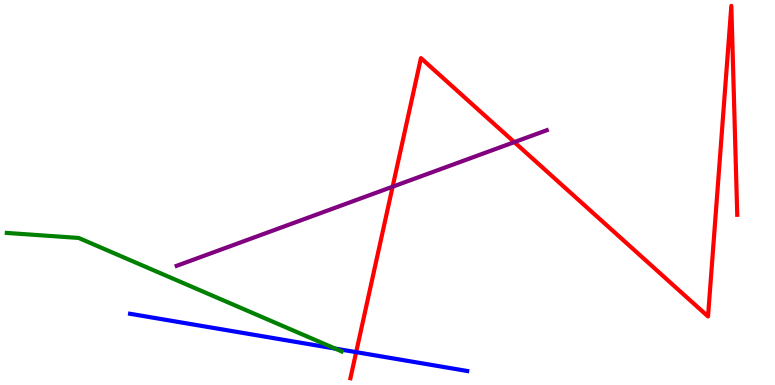[{'lines': ['blue', 'red'], 'intersections': [{'x': 4.6, 'y': 0.853}]}, {'lines': ['green', 'red'], 'intersections': []}, {'lines': ['purple', 'red'], 'intersections': [{'x': 5.07, 'y': 5.15}, {'x': 6.64, 'y': 6.31}]}, {'lines': ['blue', 'green'], 'intersections': [{'x': 4.32, 'y': 0.946}]}, {'lines': ['blue', 'purple'], 'intersections': []}, {'lines': ['green', 'purple'], 'intersections': []}]